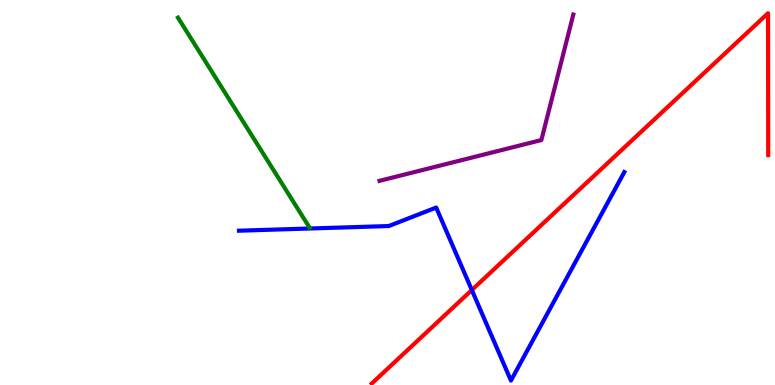[{'lines': ['blue', 'red'], 'intersections': [{'x': 6.09, 'y': 2.47}]}, {'lines': ['green', 'red'], 'intersections': []}, {'lines': ['purple', 'red'], 'intersections': []}, {'lines': ['blue', 'green'], 'intersections': []}, {'lines': ['blue', 'purple'], 'intersections': []}, {'lines': ['green', 'purple'], 'intersections': []}]